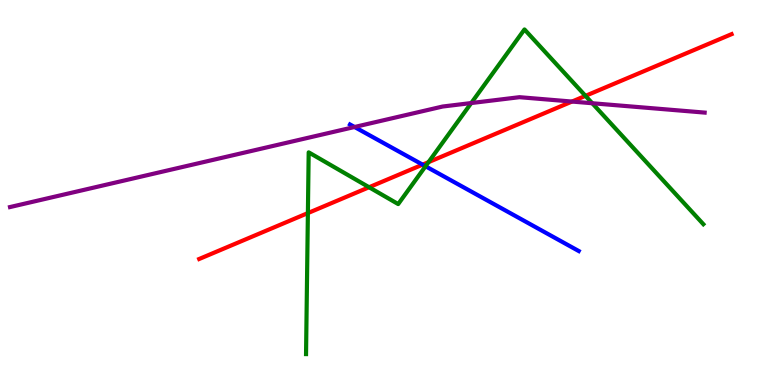[{'lines': ['blue', 'red'], 'intersections': [{'x': 5.45, 'y': 5.72}]}, {'lines': ['green', 'red'], 'intersections': [{'x': 3.97, 'y': 4.47}, {'x': 4.76, 'y': 5.14}, {'x': 5.53, 'y': 5.79}, {'x': 7.55, 'y': 7.51}]}, {'lines': ['purple', 'red'], 'intersections': [{'x': 7.38, 'y': 7.36}]}, {'lines': ['blue', 'green'], 'intersections': [{'x': 5.49, 'y': 5.68}]}, {'lines': ['blue', 'purple'], 'intersections': [{'x': 4.57, 'y': 6.7}]}, {'lines': ['green', 'purple'], 'intersections': [{'x': 6.08, 'y': 7.32}, {'x': 7.64, 'y': 7.32}]}]